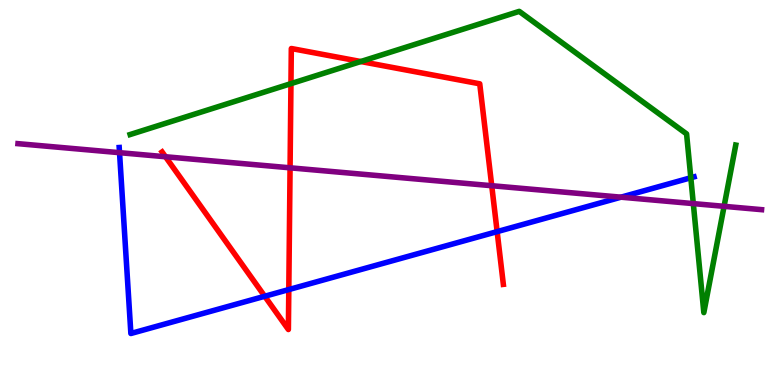[{'lines': ['blue', 'red'], 'intersections': [{'x': 3.42, 'y': 2.3}, {'x': 3.73, 'y': 2.48}, {'x': 6.41, 'y': 3.98}]}, {'lines': ['green', 'red'], 'intersections': [{'x': 3.75, 'y': 7.83}, {'x': 4.66, 'y': 8.4}]}, {'lines': ['purple', 'red'], 'intersections': [{'x': 2.14, 'y': 5.93}, {'x': 3.74, 'y': 5.64}, {'x': 6.34, 'y': 5.18}]}, {'lines': ['blue', 'green'], 'intersections': [{'x': 8.91, 'y': 5.38}]}, {'lines': ['blue', 'purple'], 'intersections': [{'x': 1.54, 'y': 6.03}, {'x': 8.01, 'y': 4.88}]}, {'lines': ['green', 'purple'], 'intersections': [{'x': 8.95, 'y': 4.71}, {'x': 9.34, 'y': 4.64}]}]